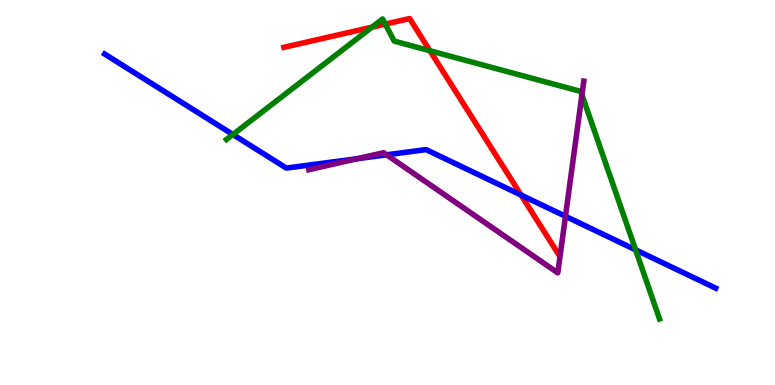[{'lines': ['blue', 'red'], 'intersections': [{'x': 6.72, 'y': 4.93}]}, {'lines': ['green', 'red'], 'intersections': [{'x': 4.8, 'y': 9.29}, {'x': 4.97, 'y': 9.37}, {'x': 5.55, 'y': 8.68}]}, {'lines': ['purple', 'red'], 'intersections': []}, {'lines': ['blue', 'green'], 'intersections': [{'x': 3.01, 'y': 6.51}, {'x': 8.2, 'y': 3.51}]}, {'lines': ['blue', 'purple'], 'intersections': [{'x': 4.61, 'y': 5.88}, {'x': 4.99, 'y': 5.98}, {'x': 7.3, 'y': 4.38}]}, {'lines': ['green', 'purple'], 'intersections': [{'x': 7.51, 'y': 7.54}]}]